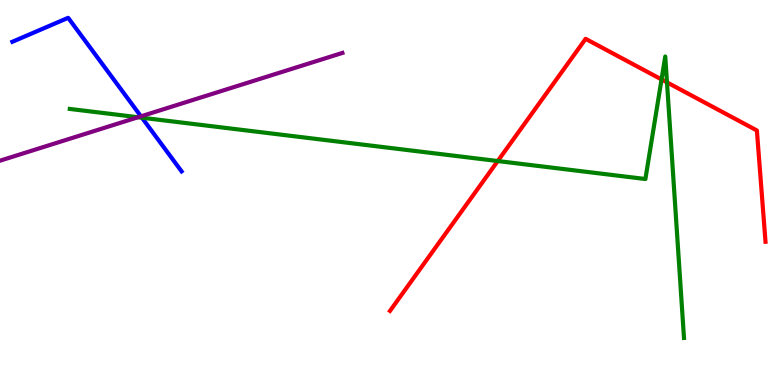[{'lines': ['blue', 'red'], 'intersections': []}, {'lines': ['green', 'red'], 'intersections': [{'x': 6.42, 'y': 5.82}, {'x': 8.54, 'y': 7.94}, {'x': 8.61, 'y': 7.86}]}, {'lines': ['purple', 'red'], 'intersections': []}, {'lines': ['blue', 'green'], 'intersections': [{'x': 1.83, 'y': 6.94}]}, {'lines': ['blue', 'purple'], 'intersections': [{'x': 1.82, 'y': 6.98}]}, {'lines': ['green', 'purple'], 'intersections': [{'x': 1.78, 'y': 6.95}]}]